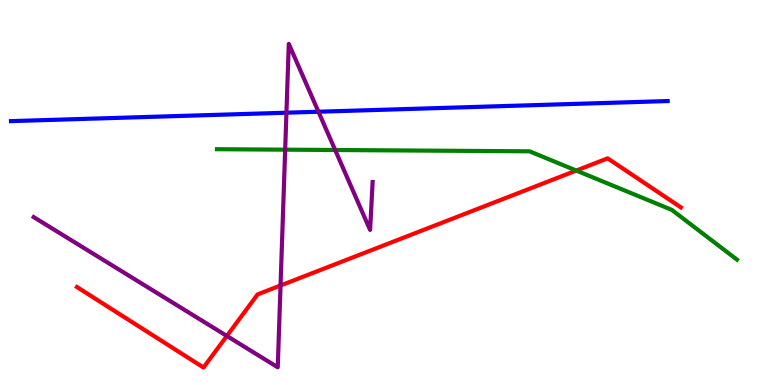[{'lines': ['blue', 'red'], 'intersections': []}, {'lines': ['green', 'red'], 'intersections': [{'x': 7.44, 'y': 5.57}]}, {'lines': ['purple', 'red'], 'intersections': [{'x': 2.93, 'y': 1.27}, {'x': 3.62, 'y': 2.58}]}, {'lines': ['blue', 'green'], 'intersections': []}, {'lines': ['blue', 'purple'], 'intersections': [{'x': 3.7, 'y': 7.07}, {'x': 4.11, 'y': 7.1}]}, {'lines': ['green', 'purple'], 'intersections': [{'x': 3.68, 'y': 6.11}, {'x': 4.32, 'y': 6.1}]}]